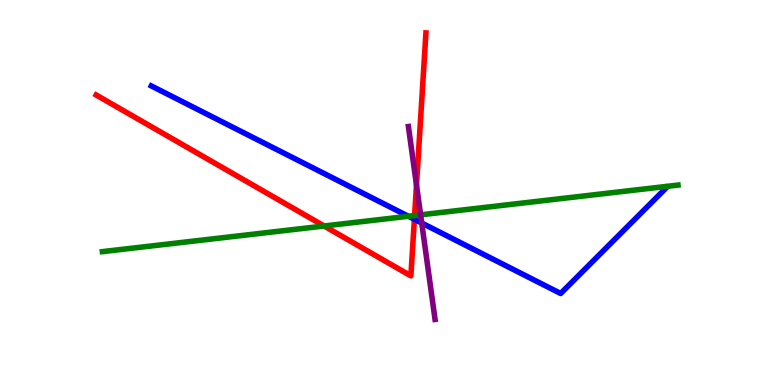[{'lines': ['blue', 'red'], 'intersections': [{'x': 5.35, 'y': 4.3}]}, {'lines': ['green', 'red'], 'intersections': [{'x': 4.18, 'y': 4.13}, {'x': 5.35, 'y': 4.4}]}, {'lines': ['purple', 'red'], 'intersections': [{'x': 5.37, 'y': 5.19}]}, {'lines': ['blue', 'green'], 'intersections': [{'x': 5.27, 'y': 4.38}]}, {'lines': ['blue', 'purple'], 'intersections': [{'x': 5.44, 'y': 4.21}]}, {'lines': ['green', 'purple'], 'intersections': [{'x': 5.43, 'y': 4.42}]}]